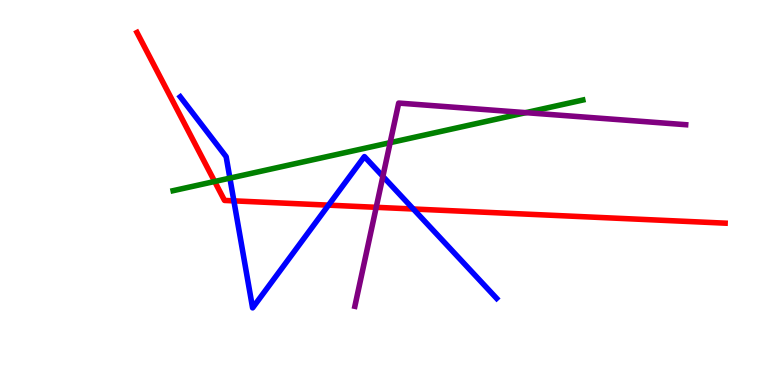[{'lines': ['blue', 'red'], 'intersections': [{'x': 3.02, 'y': 4.78}, {'x': 4.24, 'y': 4.67}, {'x': 5.33, 'y': 4.57}]}, {'lines': ['green', 'red'], 'intersections': [{'x': 2.77, 'y': 5.29}]}, {'lines': ['purple', 'red'], 'intersections': [{'x': 4.85, 'y': 4.62}]}, {'lines': ['blue', 'green'], 'intersections': [{'x': 2.97, 'y': 5.37}]}, {'lines': ['blue', 'purple'], 'intersections': [{'x': 4.94, 'y': 5.42}]}, {'lines': ['green', 'purple'], 'intersections': [{'x': 5.03, 'y': 6.29}, {'x': 6.78, 'y': 7.07}]}]